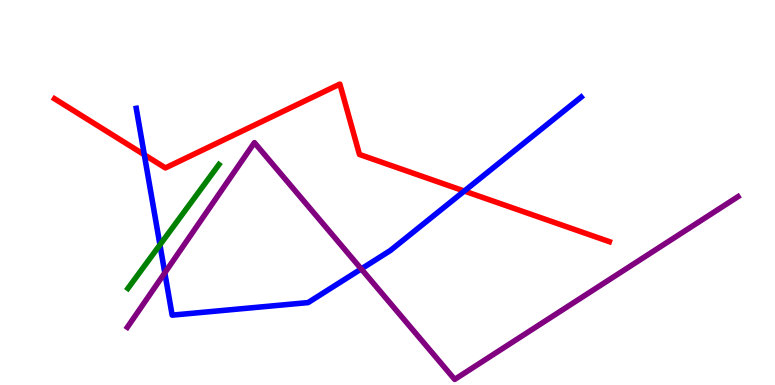[{'lines': ['blue', 'red'], 'intersections': [{'x': 1.86, 'y': 5.98}, {'x': 5.99, 'y': 5.04}]}, {'lines': ['green', 'red'], 'intersections': []}, {'lines': ['purple', 'red'], 'intersections': []}, {'lines': ['blue', 'green'], 'intersections': [{'x': 2.06, 'y': 3.64}]}, {'lines': ['blue', 'purple'], 'intersections': [{'x': 2.13, 'y': 2.91}, {'x': 4.66, 'y': 3.01}]}, {'lines': ['green', 'purple'], 'intersections': []}]